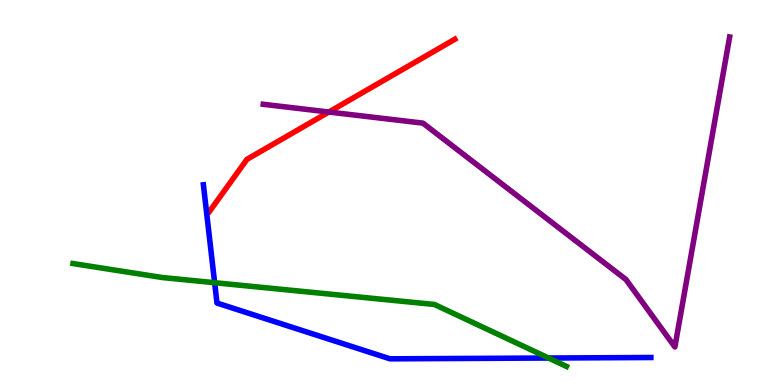[{'lines': ['blue', 'red'], 'intersections': []}, {'lines': ['green', 'red'], 'intersections': []}, {'lines': ['purple', 'red'], 'intersections': [{'x': 4.24, 'y': 7.09}]}, {'lines': ['blue', 'green'], 'intersections': [{'x': 2.77, 'y': 2.66}, {'x': 7.08, 'y': 0.701}]}, {'lines': ['blue', 'purple'], 'intersections': []}, {'lines': ['green', 'purple'], 'intersections': []}]